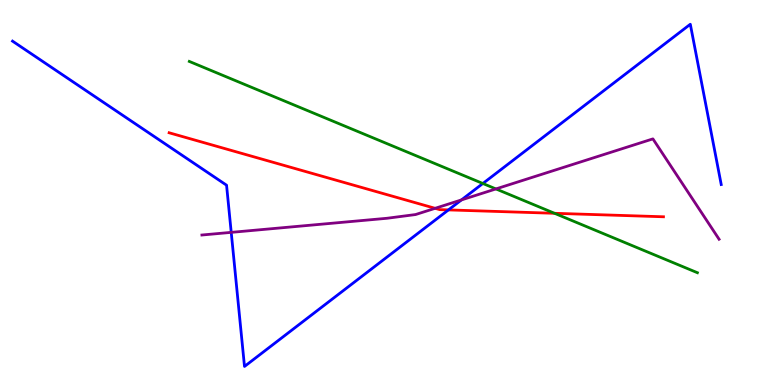[{'lines': ['blue', 'red'], 'intersections': [{'x': 5.79, 'y': 4.55}]}, {'lines': ['green', 'red'], 'intersections': [{'x': 7.16, 'y': 4.46}]}, {'lines': ['purple', 'red'], 'intersections': [{'x': 5.61, 'y': 4.59}]}, {'lines': ['blue', 'green'], 'intersections': [{'x': 6.23, 'y': 5.23}]}, {'lines': ['blue', 'purple'], 'intersections': [{'x': 2.98, 'y': 3.96}, {'x': 5.95, 'y': 4.81}]}, {'lines': ['green', 'purple'], 'intersections': [{'x': 6.4, 'y': 5.09}]}]